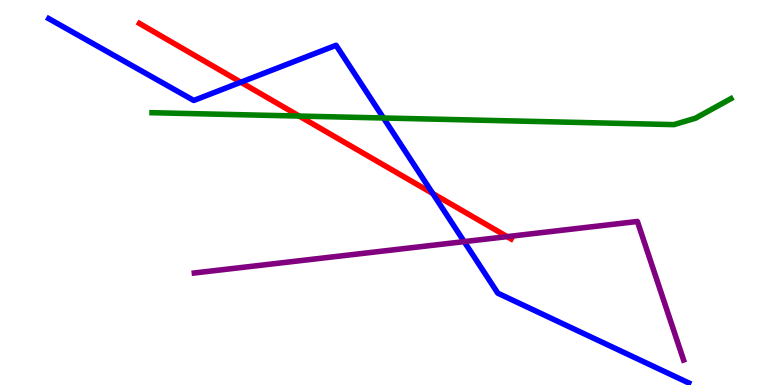[{'lines': ['blue', 'red'], 'intersections': [{'x': 3.11, 'y': 7.86}, {'x': 5.58, 'y': 4.97}]}, {'lines': ['green', 'red'], 'intersections': [{'x': 3.86, 'y': 6.99}]}, {'lines': ['purple', 'red'], 'intersections': [{'x': 6.54, 'y': 3.85}]}, {'lines': ['blue', 'green'], 'intersections': [{'x': 4.95, 'y': 6.94}]}, {'lines': ['blue', 'purple'], 'intersections': [{'x': 5.99, 'y': 3.72}]}, {'lines': ['green', 'purple'], 'intersections': []}]